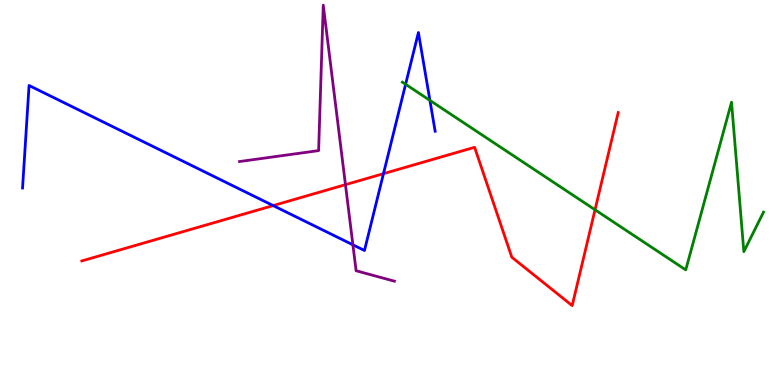[{'lines': ['blue', 'red'], 'intersections': [{'x': 3.52, 'y': 4.66}, {'x': 4.95, 'y': 5.49}]}, {'lines': ['green', 'red'], 'intersections': [{'x': 7.68, 'y': 4.55}]}, {'lines': ['purple', 'red'], 'intersections': [{'x': 4.46, 'y': 5.2}]}, {'lines': ['blue', 'green'], 'intersections': [{'x': 5.23, 'y': 7.81}, {'x': 5.55, 'y': 7.39}]}, {'lines': ['blue', 'purple'], 'intersections': [{'x': 4.55, 'y': 3.64}]}, {'lines': ['green', 'purple'], 'intersections': []}]